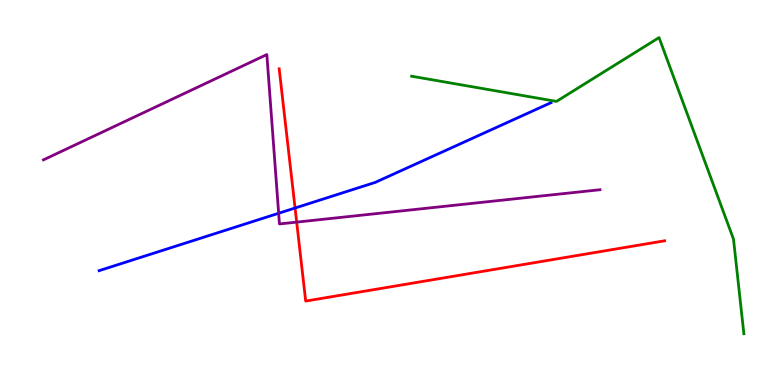[{'lines': ['blue', 'red'], 'intersections': [{'x': 3.81, 'y': 4.6}]}, {'lines': ['green', 'red'], 'intersections': []}, {'lines': ['purple', 'red'], 'intersections': [{'x': 3.83, 'y': 4.23}]}, {'lines': ['blue', 'green'], 'intersections': []}, {'lines': ['blue', 'purple'], 'intersections': [{'x': 3.6, 'y': 4.46}]}, {'lines': ['green', 'purple'], 'intersections': []}]